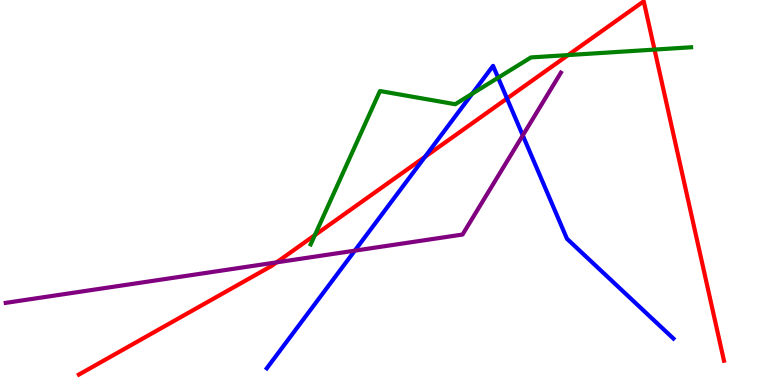[{'lines': ['blue', 'red'], 'intersections': [{'x': 5.48, 'y': 5.93}, {'x': 6.54, 'y': 7.44}]}, {'lines': ['green', 'red'], 'intersections': [{'x': 4.06, 'y': 3.89}, {'x': 7.33, 'y': 8.57}, {'x': 8.45, 'y': 8.71}]}, {'lines': ['purple', 'red'], 'intersections': [{'x': 3.57, 'y': 3.19}]}, {'lines': ['blue', 'green'], 'intersections': [{'x': 6.09, 'y': 7.57}, {'x': 6.43, 'y': 7.98}]}, {'lines': ['blue', 'purple'], 'intersections': [{'x': 4.58, 'y': 3.49}, {'x': 6.75, 'y': 6.48}]}, {'lines': ['green', 'purple'], 'intersections': []}]